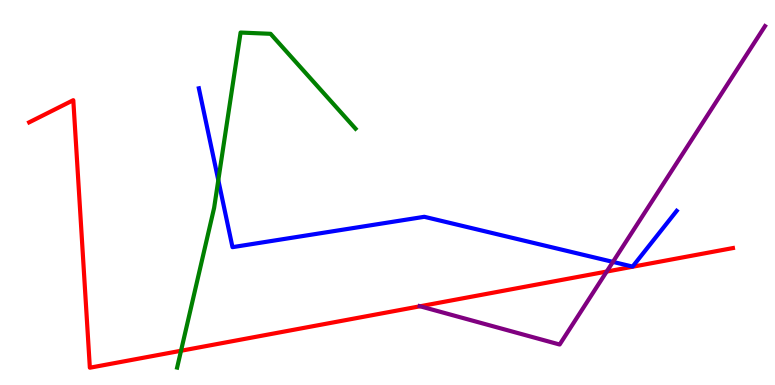[{'lines': ['blue', 'red'], 'intersections': []}, {'lines': ['green', 'red'], 'intersections': [{'x': 2.34, 'y': 0.89}]}, {'lines': ['purple', 'red'], 'intersections': [{'x': 5.42, 'y': 2.04}, {'x': 7.83, 'y': 2.95}]}, {'lines': ['blue', 'green'], 'intersections': [{'x': 2.82, 'y': 5.32}]}, {'lines': ['blue', 'purple'], 'intersections': [{'x': 7.91, 'y': 3.2}]}, {'lines': ['green', 'purple'], 'intersections': []}]